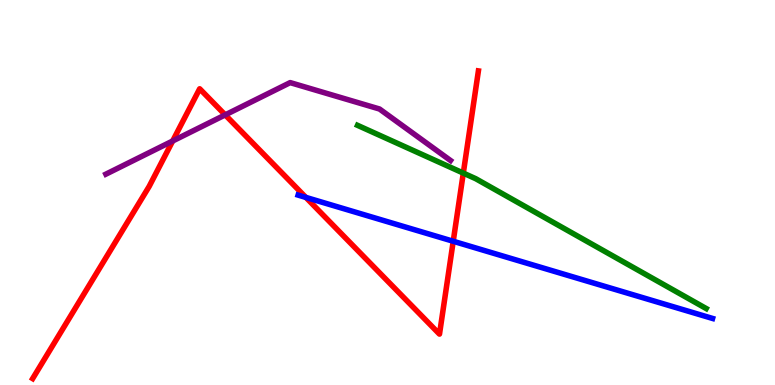[{'lines': ['blue', 'red'], 'intersections': [{'x': 3.95, 'y': 4.87}, {'x': 5.85, 'y': 3.73}]}, {'lines': ['green', 'red'], 'intersections': [{'x': 5.98, 'y': 5.5}]}, {'lines': ['purple', 'red'], 'intersections': [{'x': 2.23, 'y': 6.34}, {'x': 2.91, 'y': 7.02}]}, {'lines': ['blue', 'green'], 'intersections': []}, {'lines': ['blue', 'purple'], 'intersections': []}, {'lines': ['green', 'purple'], 'intersections': []}]